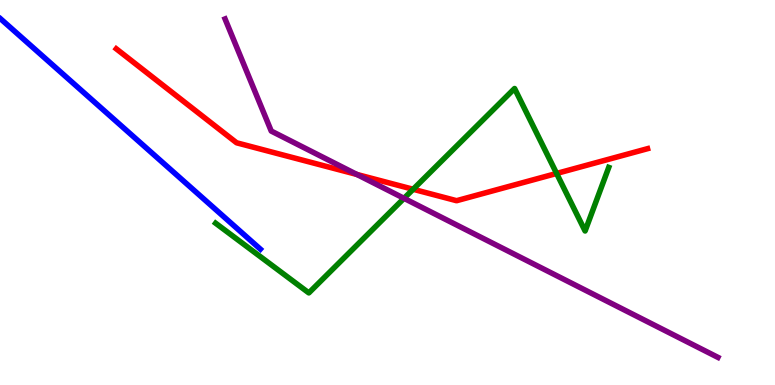[{'lines': ['blue', 'red'], 'intersections': []}, {'lines': ['green', 'red'], 'intersections': [{'x': 5.33, 'y': 5.08}, {'x': 7.18, 'y': 5.49}]}, {'lines': ['purple', 'red'], 'intersections': [{'x': 4.61, 'y': 5.47}]}, {'lines': ['blue', 'green'], 'intersections': []}, {'lines': ['blue', 'purple'], 'intersections': []}, {'lines': ['green', 'purple'], 'intersections': [{'x': 5.21, 'y': 4.85}]}]